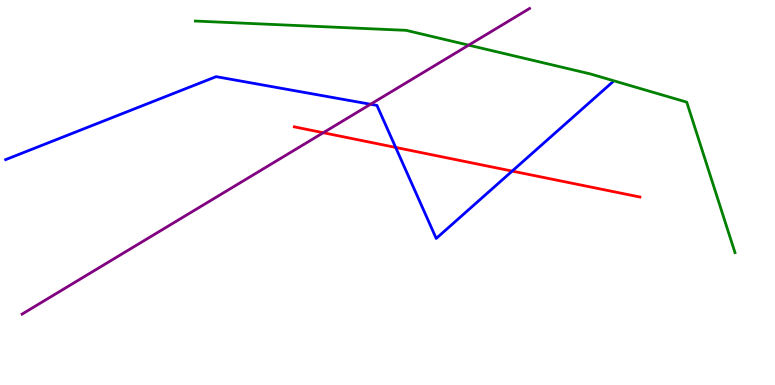[{'lines': ['blue', 'red'], 'intersections': [{'x': 5.11, 'y': 6.17}, {'x': 6.61, 'y': 5.56}]}, {'lines': ['green', 'red'], 'intersections': []}, {'lines': ['purple', 'red'], 'intersections': [{'x': 4.17, 'y': 6.55}]}, {'lines': ['blue', 'green'], 'intersections': []}, {'lines': ['blue', 'purple'], 'intersections': [{'x': 4.78, 'y': 7.29}]}, {'lines': ['green', 'purple'], 'intersections': [{'x': 6.05, 'y': 8.83}]}]